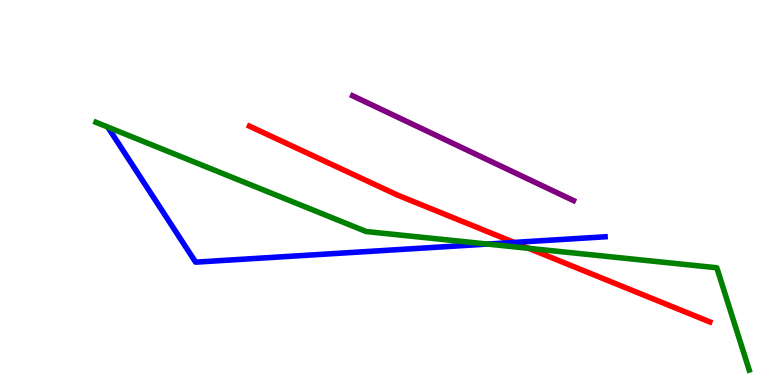[{'lines': ['blue', 'red'], 'intersections': [{'x': 6.63, 'y': 3.7}]}, {'lines': ['green', 'red'], 'intersections': [{'x': 6.82, 'y': 3.55}]}, {'lines': ['purple', 'red'], 'intersections': []}, {'lines': ['blue', 'green'], 'intersections': [{'x': 6.29, 'y': 3.66}]}, {'lines': ['blue', 'purple'], 'intersections': []}, {'lines': ['green', 'purple'], 'intersections': []}]